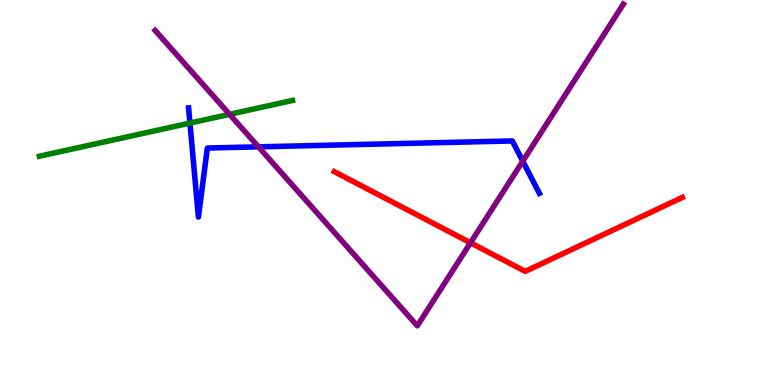[{'lines': ['blue', 'red'], 'intersections': []}, {'lines': ['green', 'red'], 'intersections': []}, {'lines': ['purple', 'red'], 'intersections': [{'x': 6.07, 'y': 3.69}]}, {'lines': ['blue', 'green'], 'intersections': [{'x': 2.45, 'y': 6.8}]}, {'lines': ['blue', 'purple'], 'intersections': [{'x': 3.33, 'y': 6.19}, {'x': 6.75, 'y': 5.81}]}, {'lines': ['green', 'purple'], 'intersections': [{'x': 2.96, 'y': 7.03}]}]